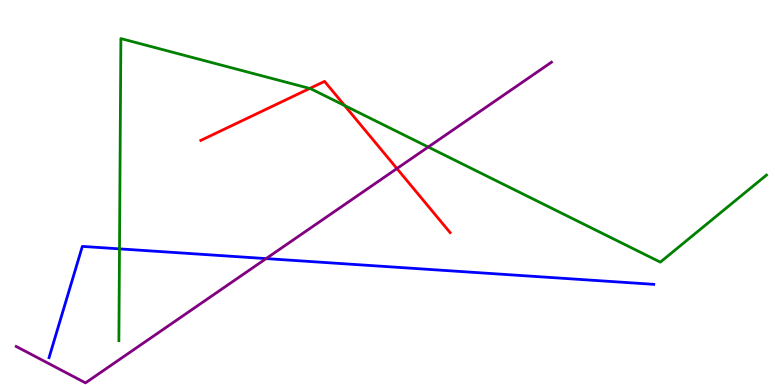[{'lines': ['blue', 'red'], 'intersections': []}, {'lines': ['green', 'red'], 'intersections': [{'x': 4.0, 'y': 7.7}, {'x': 4.45, 'y': 7.26}]}, {'lines': ['purple', 'red'], 'intersections': [{'x': 5.12, 'y': 5.62}]}, {'lines': ['blue', 'green'], 'intersections': [{'x': 1.54, 'y': 3.54}]}, {'lines': ['blue', 'purple'], 'intersections': [{'x': 3.43, 'y': 3.28}]}, {'lines': ['green', 'purple'], 'intersections': [{'x': 5.53, 'y': 6.18}]}]